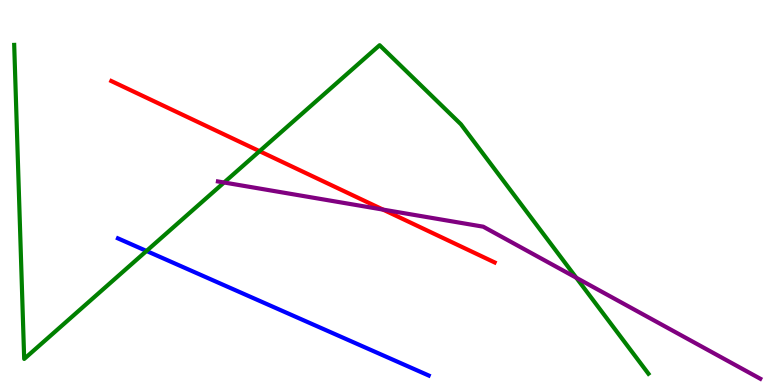[{'lines': ['blue', 'red'], 'intersections': []}, {'lines': ['green', 'red'], 'intersections': [{'x': 3.35, 'y': 6.07}]}, {'lines': ['purple', 'red'], 'intersections': [{'x': 4.94, 'y': 4.56}]}, {'lines': ['blue', 'green'], 'intersections': [{'x': 1.89, 'y': 3.48}]}, {'lines': ['blue', 'purple'], 'intersections': []}, {'lines': ['green', 'purple'], 'intersections': [{'x': 2.89, 'y': 5.26}, {'x': 7.44, 'y': 2.79}]}]